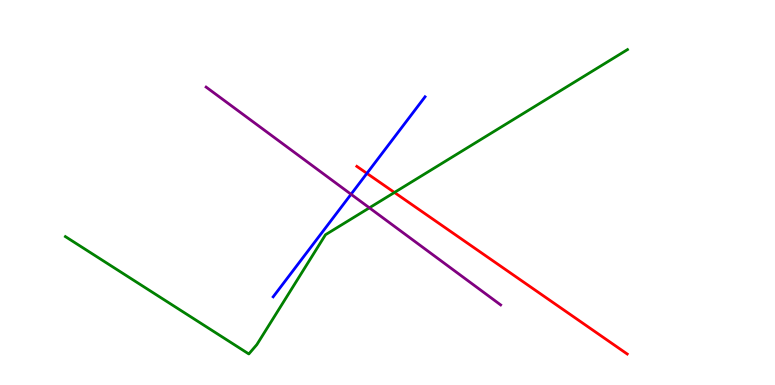[{'lines': ['blue', 'red'], 'intersections': [{'x': 4.73, 'y': 5.5}]}, {'lines': ['green', 'red'], 'intersections': [{'x': 5.09, 'y': 5.0}]}, {'lines': ['purple', 'red'], 'intersections': []}, {'lines': ['blue', 'green'], 'intersections': []}, {'lines': ['blue', 'purple'], 'intersections': [{'x': 4.53, 'y': 4.95}]}, {'lines': ['green', 'purple'], 'intersections': [{'x': 4.77, 'y': 4.6}]}]